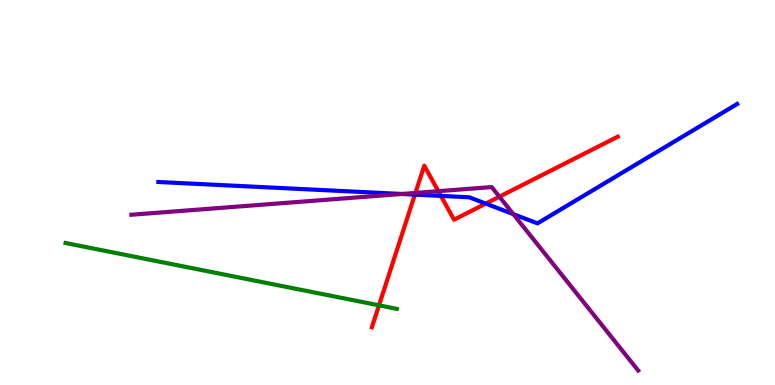[{'lines': ['blue', 'red'], 'intersections': [{'x': 5.35, 'y': 4.95}, {'x': 5.69, 'y': 4.91}, {'x': 6.27, 'y': 4.71}]}, {'lines': ['green', 'red'], 'intersections': [{'x': 4.89, 'y': 2.07}]}, {'lines': ['purple', 'red'], 'intersections': [{'x': 5.36, 'y': 4.99}, {'x': 5.66, 'y': 5.03}, {'x': 6.44, 'y': 4.89}]}, {'lines': ['blue', 'green'], 'intersections': []}, {'lines': ['blue', 'purple'], 'intersections': [{'x': 5.19, 'y': 4.96}, {'x': 6.62, 'y': 4.44}]}, {'lines': ['green', 'purple'], 'intersections': []}]